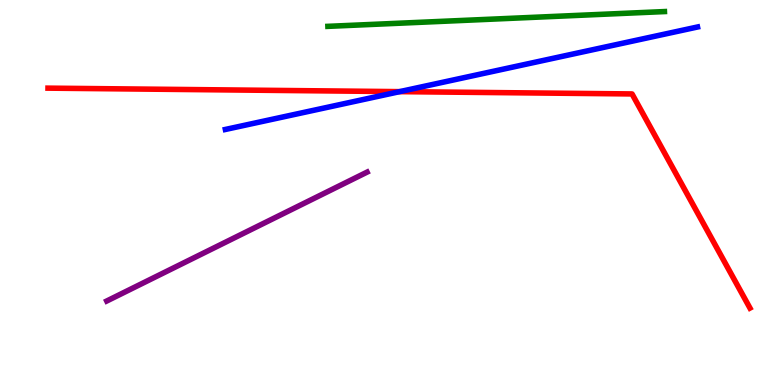[{'lines': ['blue', 'red'], 'intersections': [{'x': 5.16, 'y': 7.62}]}, {'lines': ['green', 'red'], 'intersections': []}, {'lines': ['purple', 'red'], 'intersections': []}, {'lines': ['blue', 'green'], 'intersections': []}, {'lines': ['blue', 'purple'], 'intersections': []}, {'lines': ['green', 'purple'], 'intersections': []}]